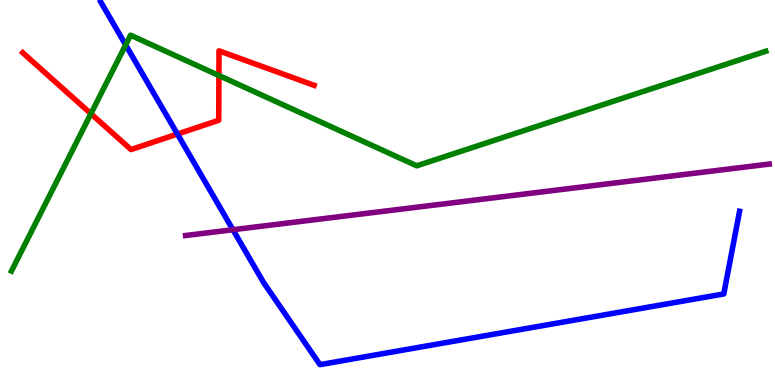[{'lines': ['blue', 'red'], 'intersections': [{'x': 2.29, 'y': 6.52}]}, {'lines': ['green', 'red'], 'intersections': [{'x': 1.17, 'y': 7.05}, {'x': 2.82, 'y': 8.04}]}, {'lines': ['purple', 'red'], 'intersections': []}, {'lines': ['blue', 'green'], 'intersections': [{'x': 1.62, 'y': 8.83}]}, {'lines': ['blue', 'purple'], 'intersections': [{'x': 3.01, 'y': 4.03}]}, {'lines': ['green', 'purple'], 'intersections': []}]